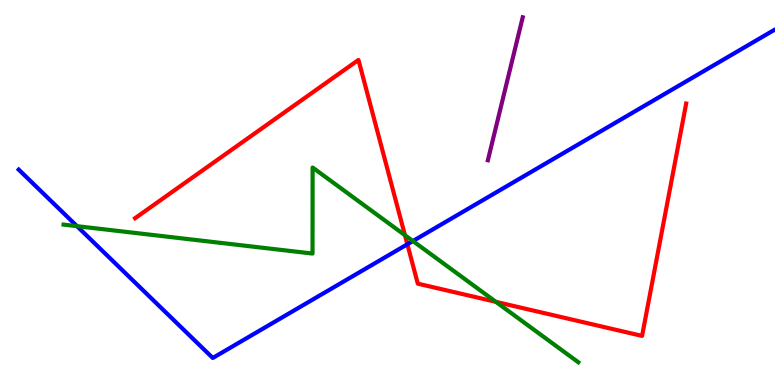[{'lines': ['blue', 'red'], 'intersections': [{'x': 5.26, 'y': 3.66}]}, {'lines': ['green', 'red'], 'intersections': [{'x': 5.23, 'y': 3.89}, {'x': 6.4, 'y': 2.16}]}, {'lines': ['purple', 'red'], 'intersections': []}, {'lines': ['blue', 'green'], 'intersections': [{'x': 0.993, 'y': 4.13}, {'x': 5.33, 'y': 3.74}]}, {'lines': ['blue', 'purple'], 'intersections': []}, {'lines': ['green', 'purple'], 'intersections': []}]